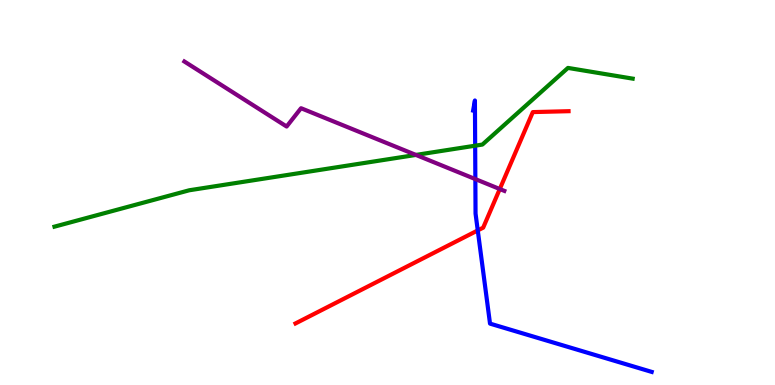[{'lines': ['blue', 'red'], 'intersections': [{'x': 6.16, 'y': 4.02}]}, {'lines': ['green', 'red'], 'intersections': []}, {'lines': ['purple', 'red'], 'intersections': [{'x': 6.45, 'y': 5.09}]}, {'lines': ['blue', 'green'], 'intersections': [{'x': 6.13, 'y': 6.22}]}, {'lines': ['blue', 'purple'], 'intersections': [{'x': 6.13, 'y': 5.35}]}, {'lines': ['green', 'purple'], 'intersections': [{'x': 5.37, 'y': 5.98}]}]